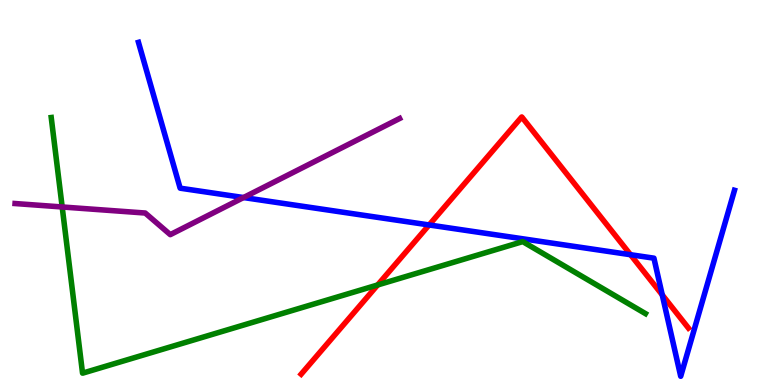[{'lines': ['blue', 'red'], 'intersections': [{'x': 5.54, 'y': 4.16}, {'x': 8.14, 'y': 3.38}, {'x': 8.55, 'y': 2.34}]}, {'lines': ['green', 'red'], 'intersections': [{'x': 4.87, 'y': 2.6}]}, {'lines': ['purple', 'red'], 'intersections': []}, {'lines': ['blue', 'green'], 'intersections': []}, {'lines': ['blue', 'purple'], 'intersections': [{'x': 3.14, 'y': 4.87}]}, {'lines': ['green', 'purple'], 'intersections': [{'x': 0.802, 'y': 4.62}]}]